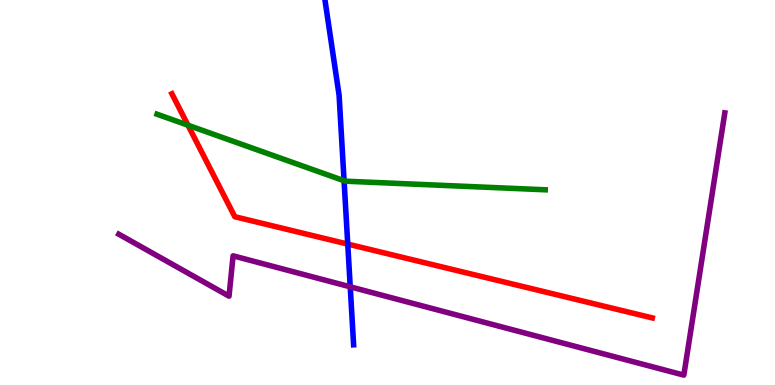[{'lines': ['blue', 'red'], 'intersections': [{'x': 4.49, 'y': 3.66}]}, {'lines': ['green', 'red'], 'intersections': [{'x': 2.43, 'y': 6.75}]}, {'lines': ['purple', 'red'], 'intersections': []}, {'lines': ['blue', 'green'], 'intersections': [{'x': 4.44, 'y': 5.31}]}, {'lines': ['blue', 'purple'], 'intersections': [{'x': 4.52, 'y': 2.55}]}, {'lines': ['green', 'purple'], 'intersections': []}]